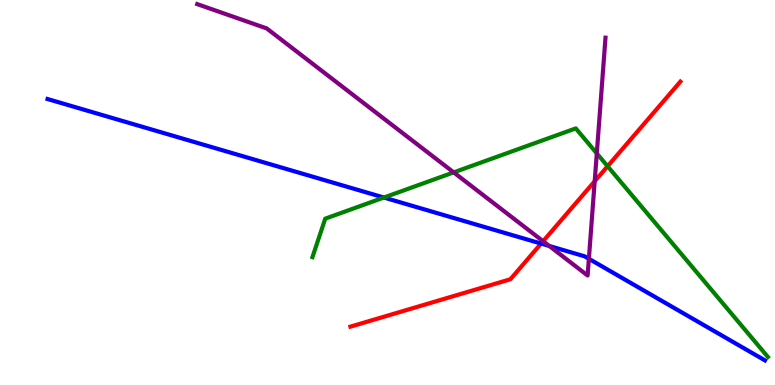[{'lines': ['blue', 'red'], 'intersections': [{'x': 6.98, 'y': 3.67}]}, {'lines': ['green', 'red'], 'intersections': [{'x': 7.84, 'y': 5.68}]}, {'lines': ['purple', 'red'], 'intersections': [{'x': 7.01, 'y': 3.73}, {'x': 7.67, 'y': 5.29}]}, {'lines': ['blue', 'green'], 'intersections': [{'x': 4.95, 'y': 4.87}]}, {'lines': ['blue', 'purple'], 'intersections': [{'x': 7.09, 'y': 3.61}, {'x': 7.6, 'y': 3.28}]}, {'lines': ['green', 'purple'], 'intersections': [{'x': 5.85, 'y': 5.52}, {'x': 7.7, 'y': 6.02}]}]